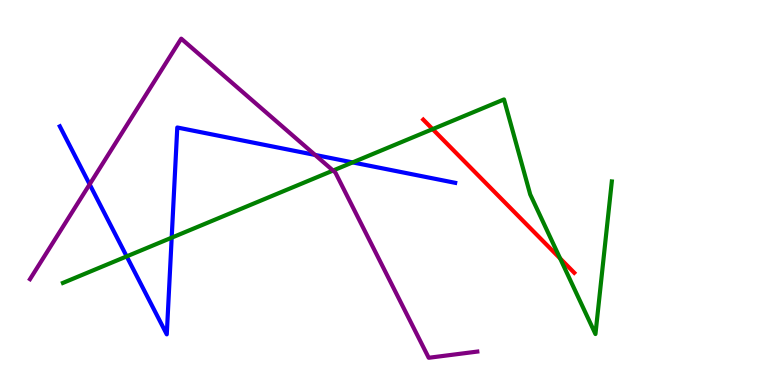[{'lines': ['blue', 'red'], 'intersections': []}, {'lines': ['green', 'red'], 'intersections': [{'x': 5.58, 'y': 6.65}, {'x': 7.23, 'y': 3.29}]}, {'lines': ['purple', 'red'], 'intersections': []}, {'lines': ['blue', 'green'], 'intersections': [{'x': 1.63, 'y': 3.34}, {'x': 2.22, 'y': 3.83}, {'x': 4.55, 'y': 5.78}]}, {'lines': ['blue', 'purple'], 'intersections': [{'x': 1.16, 'y': 5.21}, {'x': 4.07, 'y': 5.98}]}, {'lines': ['green', 'purple'], 'intersections': [{'x': 4.3, 'y': 5.57}]}]